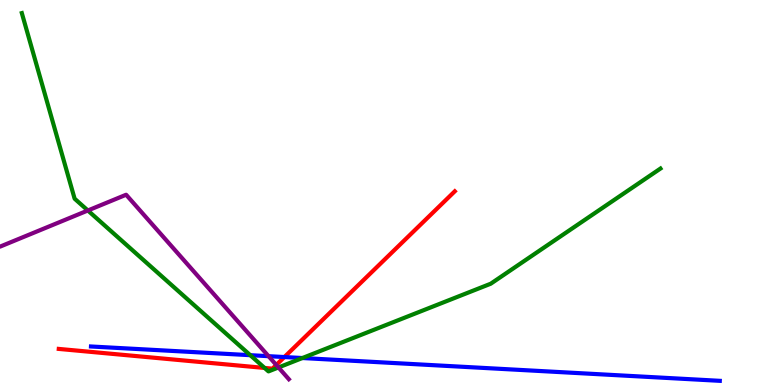[{'lines': ['blue', 'red'], 'intersections': [{'x': 3.67, 'y': 0.726}]}, {'lines': ['green', 'red'], 'intersections': [{'x': 3.41, 'y': 0.443}]}, {'lines': ['purple', 'red'], 'intersections': [{'x': 3.56, 'y': 0.521}]}, {'lines': ['blue', 'green'], 'intersections': [{'x': 3.23, 'y': 0.774}, {'x': 3.9, 'y': 0.701}]}, {'lines': ['blue', 'purple'], 'intersections': [{'x': 3.46, 'y': 0.749}]}, {'lines': ['green', 'purple'], 'intersections': [{'x': 1.13, 'y': 4.53}, {'x': 3.59, 'y': 0.456}]}]